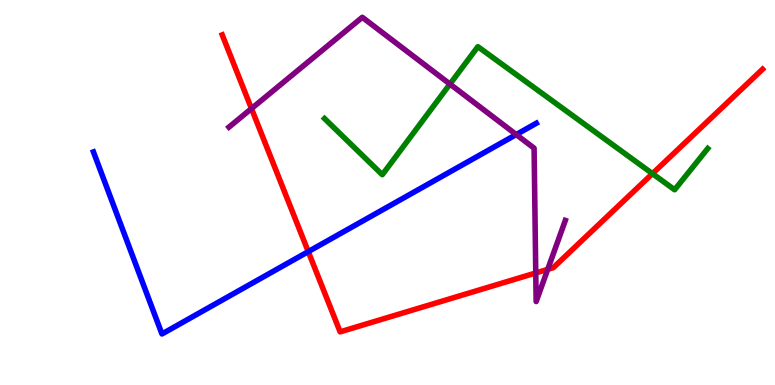[{'lines': ['blue', 'red'], 'intersections': [{'x': 3.98, 'y': 3.46}]}, {'lines': ['green', 'red'], 'intersections': [{'x': 8.42, 'y': 5.49}]}, {'lines': ['purple', 'red'], 'intersections': [{'x': 3.24, 'y': 7.18}, {'x': 6.91, 'y': 2.91}, {'x': 7.07, 'y': 3.0}]}, {'lines': ['blue', 'green'], 'intersections': []}, {'lines': ['blue', 'purple'], 'intersections': [{'x': 6.66, 'y': 6.5}]}, {'lines': ['green', 'purple'], 'intersections': [{'x': 5.81, 'y': 7.82}]}]